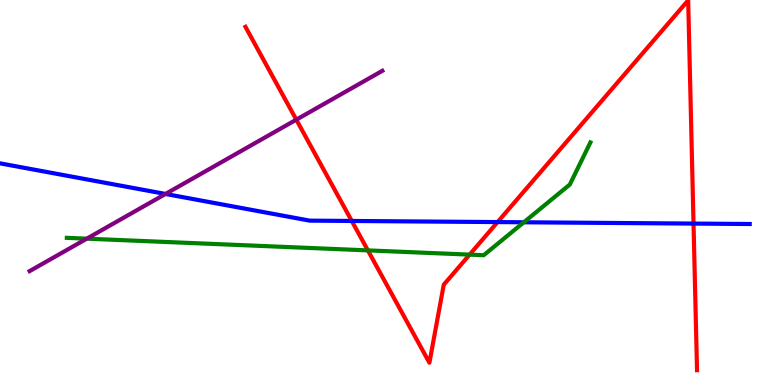[{'lines': ['blue', 'red'], 'intersections': [{'x': 4.54, 'y': 4.26}, {'x': 6.42, 'y': 4.23}, {'x': 8.95, 'y': 4.19}]}, {'lines': ['green', 'red'], 'intersections': [{'x': 4.75, 'y': 3.5}, {'x': 6.06, 'y': 3.39}]}, {'lines': ['purple', 'red'], 'intersections': [{'x': 3.82, 'y': 6.89}]}, {'lines': ['blue', 'green'], 'intersections': [{'x': 6.76, 'y': 4.23}]}, {'lines': ['blue', 'purple'], 'intersections': [{'x': 2.14, 'y': 4.96}]}, {'lines': ['green', 'purple'], 'intersections': [{'x': 1.12, 'y': 3.8}]}]